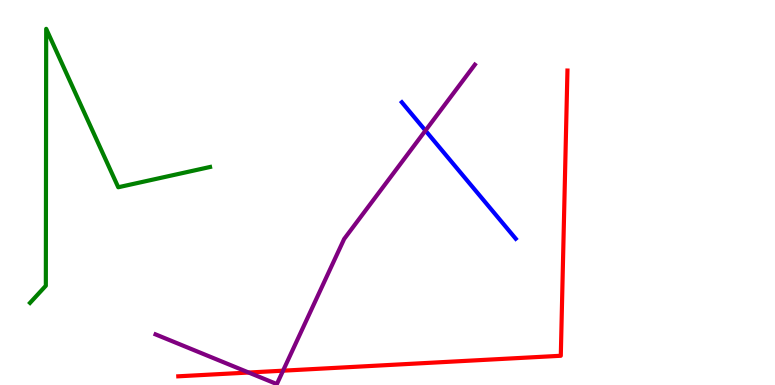[{'lines': ['blue', 'red'], 'intersections': []}, {'lines': ['green', 'red'], 'intersections': []}, {'lines': ['purple', 'red'], 'intersections': [{'x': 3.21, 'y': 0.324}, {'x': 3.65, 'y': 0.372}]}, {'lines': ['blue', 'green'], 'intersections': []}, {'lines': ['blue', 'purple'], 'intersections': [{'x': 5.49, 'y': 6.61}]}, {'lines': ['green', 'purple'], 'intersections': []}]